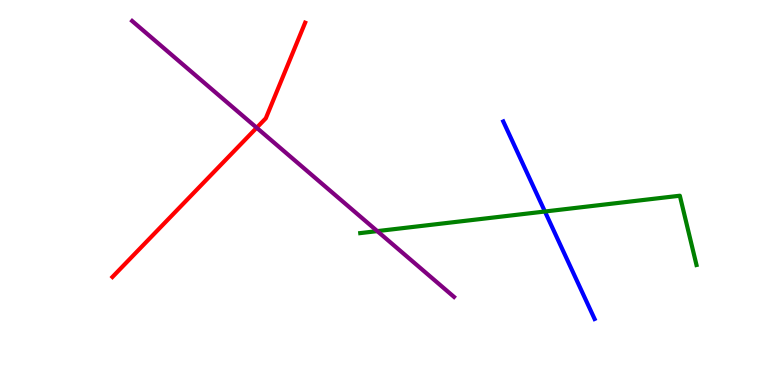[{'lines': ['blue', 'red'], 'intersections': []}, {'lines': ['green', 'red'], 'intersections': []}, {'lines': ['purple', 'red'], 'intersections': [{'x': 3.31, 'y': 6.68}]}, {'lines': ['blue', 'green'], 'intersections': [{'x': 7.03, 'y': 4.51}]}, {'lines': ['blue', 'purple'], 'intersections': []}, {'lines': ['green', 'purple'], 'intersections': [{'x': 4.87, 'y': 4.0}]}]